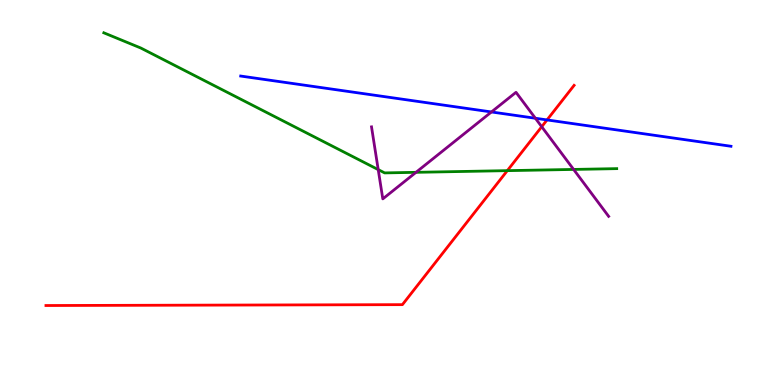[{'lines': ['blue', 'red'], 'intersections': [{'x': 7.06, 'y': 6.89}]}, {'lines': ['green', 'red'], 'intersections': [{'x': 6.55, 'y': 5.57}]}, {'lines': ['purple', 'red'], 'intersections': [{'x': 6.99, 'y': 6.71}]}, {'lines': ['blue', 'green'], 'intersections': []}, {'lines': ['blue', 'purple'], 'intersections': [{'x': 6.34, 'y': 7.09}, {'x': 6.91, 'y': 6.93}]}, {'lines': ['green', 'purple'], 'intersections': [{'x': 4.88, 'y': 5.59}, {'x': 5.37, 'y': 5.52}, {'x': 7.4, 'y': 5.6}]}]